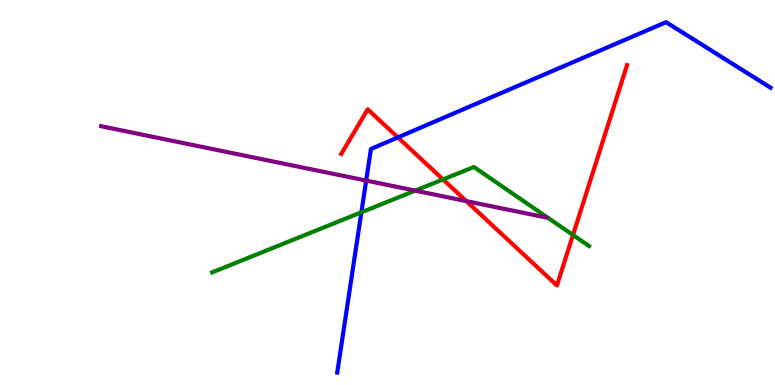[{'lines': ['blue', 'red'], 'intersections': [{'x': 5.13, 'y': 6.43}]}, {'lines': ['green', 'red'], 'intersections': [{'x': 5.72, 'y': 5.34}, {'x': 7.39, 'y': 3.9}]}, {'lines': ['purple', 'red'], 'intersections': [{'x': 6.02, 'y': 4.78}]}, {'lines': ['blue', 'green'], 'intersections': [{'x': 4.66, 'y': 4.49}]}, {'lines': ['blue', 'purple'], 'intersections': [{'x': 4.72, 'y': 5.31}]}, {'lines': ['green', 'purple'], 'intersections': [{'x': 5.36, 'y': 5.05}]}]